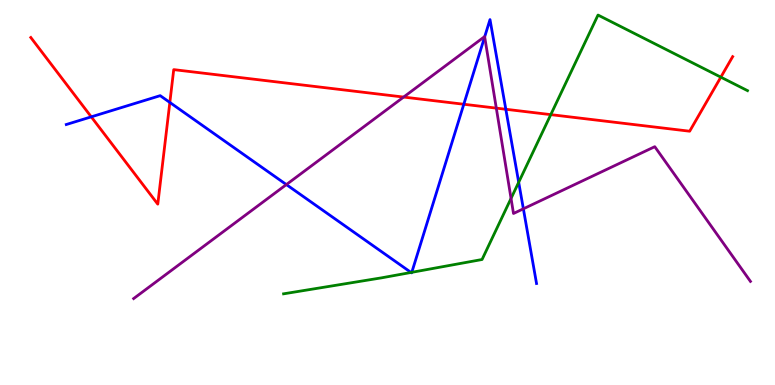[{'lines': ['blue', 'red'], 'intersections': [{'x': 1.18, 'y': 6.97}, {'x': 2.19, 'y': 7.34}, {'x': 5.98, 'y': 7.29}, {'x': 6.53, 'y': 7.16}]}, {'lines': ['green', 'red'], 'intersections': [{'x': 7.11, 'y': 7.02}, {'x': 9.3, 'y': 8.0}]}, {'lines': ['purple', 'red'], 'intersections': [{'x': 5.21, 'y': 7.48}, {'x': 6.4, 'y': 7.19}]}, {'lines': ['blue', 'green'], 'intersections': [{'x': 5.3, 'y': 2.92}, {'x': 5.31, 'y': 2.93}, {'x': 6.69, 'y': 5.27}]}, {'lines': ['blue', 'purple'], 'intersections': [{'x': 3.7, 'y': 5.21}, {'x': 6.25, 'y': 9.04}, {'x': 6.75, 'y': 4.58}]}, {'lines': ['green', 'purple'], 'intersections': [{'x': 6.59, 'y': 4.85}]}]